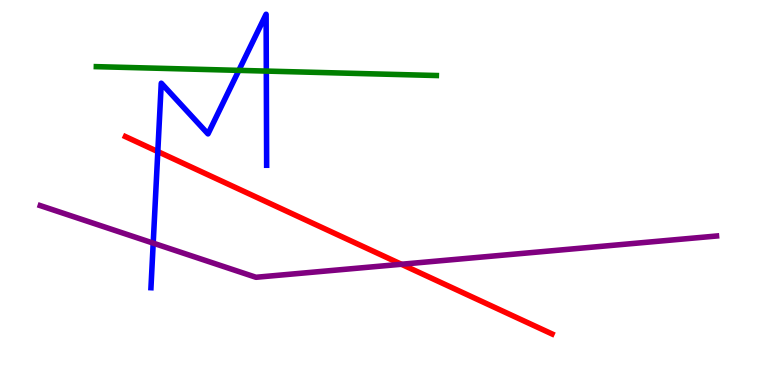[{'lines': ['blue', 'red'], 'intersections': [{'x': 2.04, 'y': 6.06}]}, {'lines': ['green', 'red'], 'intersections': []}, {'lines': ['purple', 'red'], 'intersections': [{'x': 5.18, 'y': 3.14}]}, {'lines': ['blue', 'green'], 'intersections': [{'x': 3.08, 'y': 8.17}, {'x': 3.44, 'y': 8.15}]}, {'lines': ['blue', 'purple'], 'intersections': [{'x': 1.98, 'y': 3.68}]}, {'lines': ['green', 'purple'], 'intersections': []}]